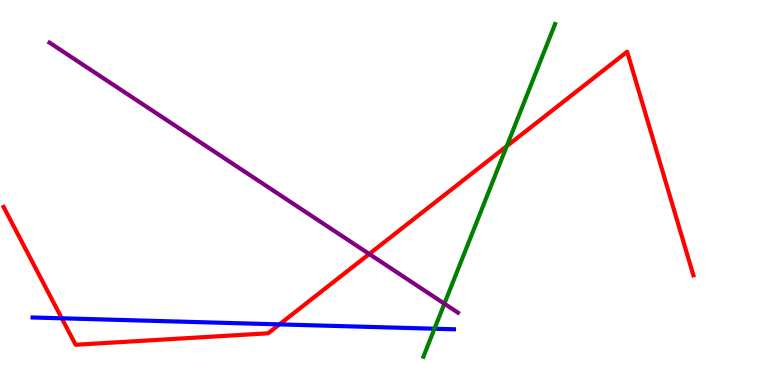[{'lines': ['blue', 'red'], 'intersections': [{'x': 0.797, 'y': 1.73}, {'x': 3.61, 'y': 1.57}]}, {'lines': ['green', 'red'], 'intersections': [{'x': 6.54, 'y': 6.2}]}, {'lines': ['purple', 'red'], 'intersections': [{'x': 4.76, 'y': 3.4}]}, {'lines': ['blue', 'green'], 'intersections': [{'x': 5.61, 'y': 1.46}]}, {'lines': ['blue', 'purple'], 'intersections': []}, {'lines': ['green', 'purple'], 'intersections': [{'x': 5.73, 'y': 2.11}]}]